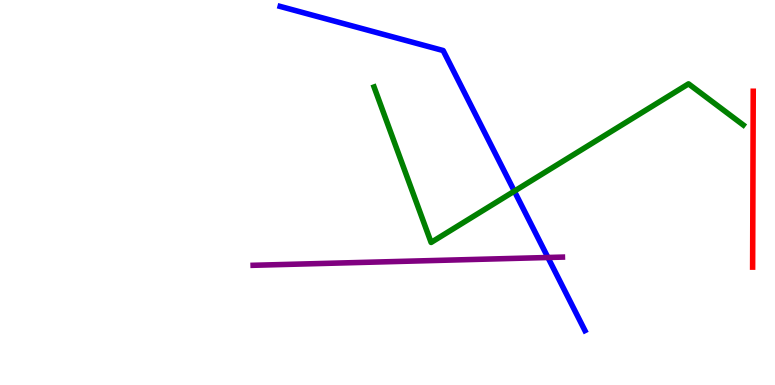[{'lines': ['blue', 'red'], 'intersections': []}, {'lines': ['green', 'red'], 'intersections': []}, {'lines': ['purple', 'red'], 'intersections': []}, {'lines': ['blue', 'green'], 'intersections': [{'x': 6.64, 'y': 5.03}]}, {'lines': ['blue', 'purple'], 'intersections': [{'x': 7.07, 'y': 3.31}]}, {'lines': ['green', 'purple'], 'intersections': []}]